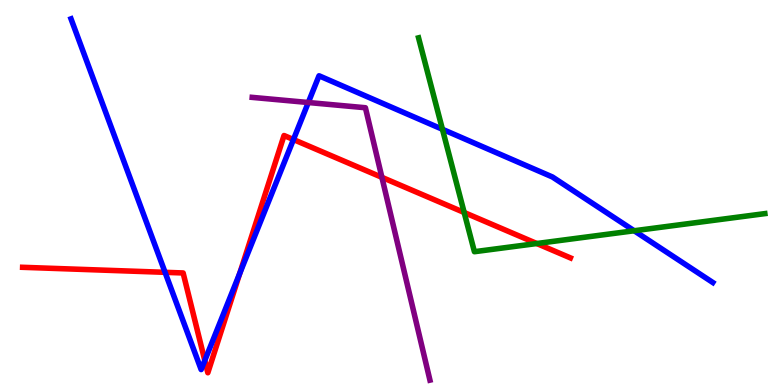[{'lines': ['blue', 'red'], 'intersections': [{'x': 2.13, 'y': 2.93}, {'x': 2.64, 'y': 0.637}, {'x': 3.09, 'y': 2.9}, {'x': 3.79, 'y': 6.38}]}, {'lines': ['green', 'red'], 'intersections': [{'x': 5.99, 'y': 4.48}, {'x': 6.93, 'y': 3.67}]}, {'lines': ['purple', 'red'], 'intersections': [{'x': 4.93, 'y': 5.39}]}, {'lines': ['blue', 'green'], 'intersections': [{'x': 5.71, 'y': 6.64}, {'x': 8.18, 'y': 4.01}]}, {'lines': ['blue', 'purple'], 'intersections': [{'x': 3.98, 'y': 7.34}]}, {'lines': ['green', 'purple'], 'intersections': []}]